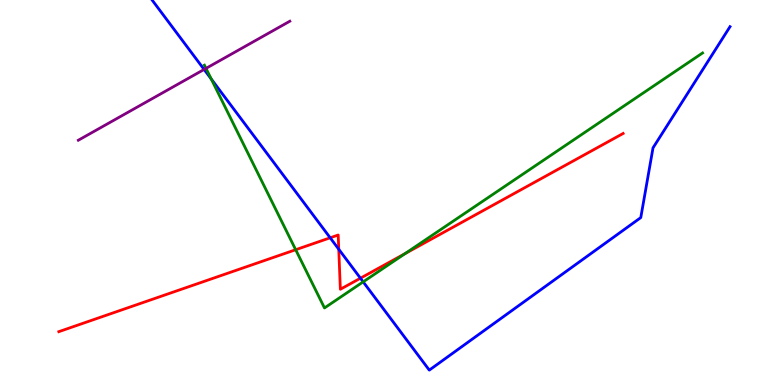[{'lines': ['blue', 'red'], 'intersections': [{'x': 4.26, 'y': 3.82}, {'x': 4.37, 'y': 3.53}, {'x': 4.65, 'y': 2.77}]}, {'lines': ['green', 'red'], 'intersections': [{'x': 3.82, 'y': 3.51}, {'x': 5.23, 'y': 3.41}]}, {'lines': ['purple', 'red'], 'intersections': []}, {'lines': ['blue', 'green'], 'intersections': [{'x': 2.73, 'y': 7.95}, {'x': 4.69, 'y': 2.68}]}, {'lines': ['blue', 'purple'], 'intersections': [{'x': 2.63, 'y': 8.2}]}, {'lines': ['green', 'purple'], 'intersections': [{'x': 2.66, 'y': 8.22}]}]